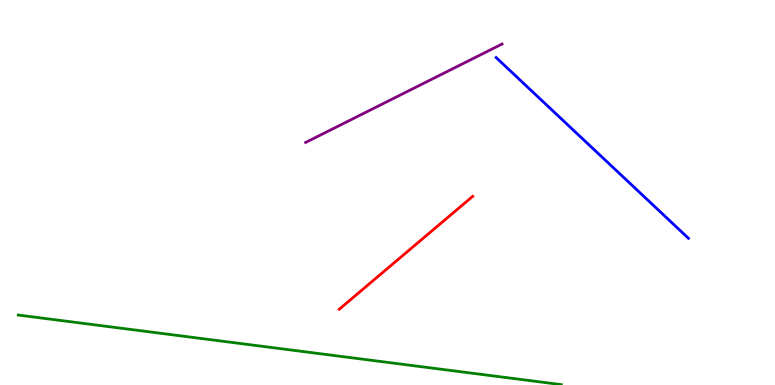[{'lines': ['blue', 'red'], 'intersections': []}, {'lines': ['green', 'red'], 'intersections': []}, {'lines': ['purple', 'red'], 'intersections': []}, {'lines': ['blue', 'green'], 'intersections': []}, {'lines': ['blue', 'purple'], 'intersections': []}, {'lines': ['green', 'purple'], 'intersections': []}]